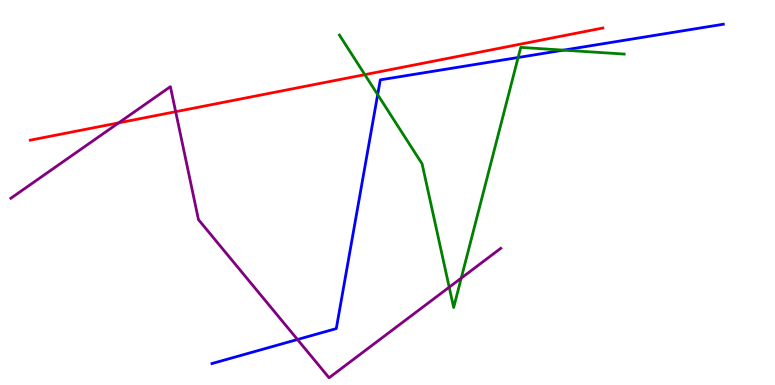[{'lines': ['blue', 'red'], 'intersections': []}, {'lines': ['green', 'red'], 'intersections': [{'x': 4.71, 'y': 8.06}]}, {'lines': ['purple', 'red'], 'intersections': [{'x': 1.53, 'y': 6.81}, {'x': 2.27, 'y': 7.1}]}, {'lines': ['blue', 'green'], 'intersections': [{'x': 4.87, 'y': 7.54}, {'x': 6.69, 'y': 8.51}, {'x': 7.27, 'y': 8.7}]}, {'lines': ['blue', 'purple'], 'intersections': [{'x': 3.84, 'y': 1.18}]}, {'lines': ['green', 'purple'], 'intersections': [{'x': 5.8, 'y': 2.54}, {'x': 5.95, 'y': 2.78}]}]